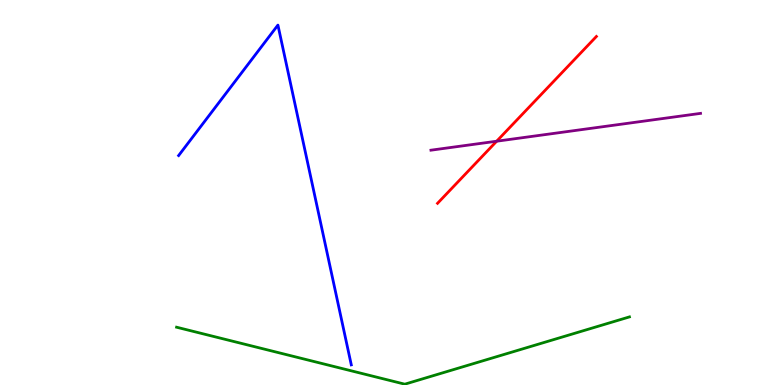[{'lines': ['blue', 'red'], 'intersections': []}, {'lines': ['green', 'red'], 'intersections': []}, {'lines': ['purple', 'red'], 'intersections': [{'x': 6.41, 'y': 6.33}]}, {'lines': ['blue', 'green'], 'intersections': []}, {'lines': ['blue', 'purple'], 'intersections': []}, {'lines': ['green', 'purple'], 'intersections': []}]